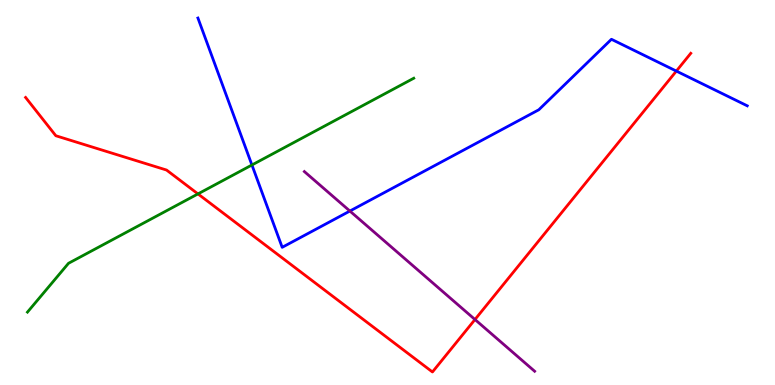[{'lines': ['blue', 'red'], 'intersections': [{'x': 8.73, 'y': 8.15}]}, {'lines': ['green', 'red'], 'intersections': [{'x': 2.55, 'y': 4.96}]}, {'lines': ['purple', 'red'], 'intersections': [{'x': 6.13, 'y': 1.7}]}, {'lines': ['blue', 'green'], 'intersections': [{'x': 3.25, 'y': 5.71}]}, {'lines': ['blue', 'purple'], 'intersections': [{'x': 4.51, 'y': 4.52}]}, {'lines': ['green', 'purple'], 'intersections': []}]